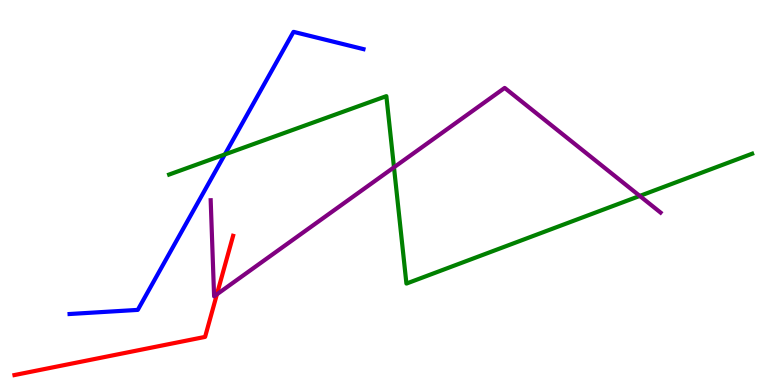[{'lines': ['blue', 'red'], 'intersections': []}, {'lines': ['green', 'red'], 'intersections': []}, {'lines': ['purple', 'red'], 'intersections': [{'x': 2.8, 'y': 2.36}]}, {'lines': ['blue', 'green'], 'intersections': [{'x': 2.9, 'y': 5.99}]}, {'lines': ['blue', 'purple'], 'intersections': []}, {'lines': ['green', 'purple'], 'intersections': [{'x': 5.08, 'y': 5.65}, {'x': 8.26, 'y': 4.91}]}]